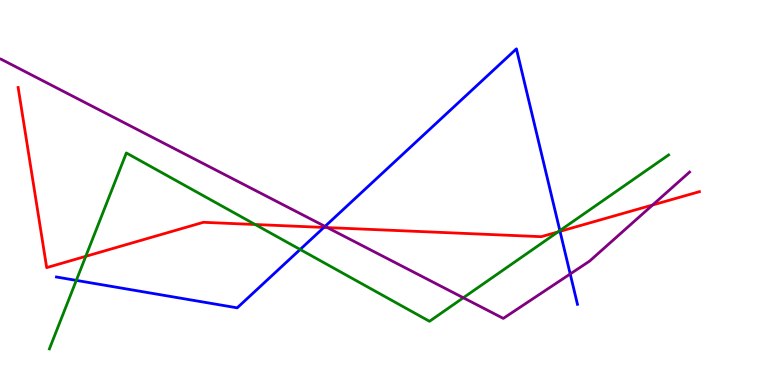[{'lines': ['blue', 'red'], 'intersections': [{'x': 4.18, 'y': 4.09}, {'x': 7.23, 'y': 3.99}]}, {'lines': ['green', 'red'], 'intersections': [{'x': 1.11, 'y': 3.34}, {'x': 3.29, 'y': 4.17}, {'x': 7.2, 'y': 3.98}]}, {'lines': ['purple', 'red'], 'intersections': [{'x': 4.22, 'y': 4.09}, {'x': 8.42, 'y': 4.68}]}, {'lines': ['blue', 'green'], 'intersections': [{'x': 0.985, 'y': 2.72}, {'x': 3.87, 'y': 3.52}, {'x': 7.22, 'y': 4.01}]}, {'lines': ['blue', 'purple'], 'intersections': [{'x': 4.19, 'y': 4.12}, {'x': 7.36, 'y': 2.88}]}, {'lines': ['green', 'purple'], 'intersections': [{'x': 5.98, 'y': 2.27}]}]